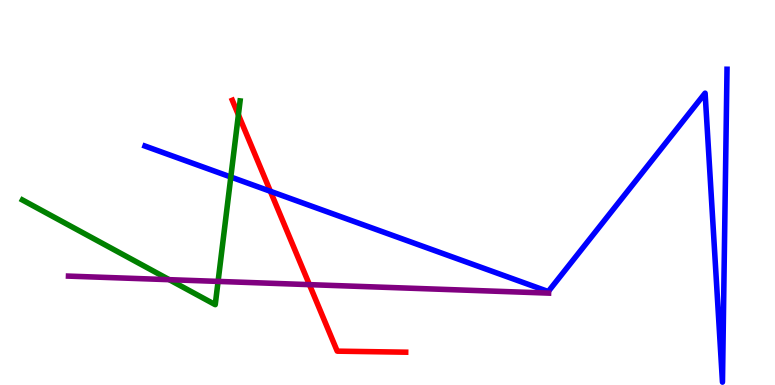[{'lines': ['blue', 'red'], 'intersections': [{'x': 3.49, 'y': 5.03}]}, {'lines': ['green', 'red'], 'intersections': [{'x': 3.08, 'y': 7.02}]}, {'lines': ['purple', 'red'], 'intersections': [{'x': 3.99, 'y': 2.61}]}, {'lines': ['blue', 'green'], 'intersections': [{'x': 2.98, 'y': 5.4}]}, {'lines': ['blue', 'purple'], 'intersections': []}, {'lines': ['green', 'purple'], 'intersections': [{'x': 2.18, 'y': 2.74}, {'x': 2.81, 'y': 2.69}]}]